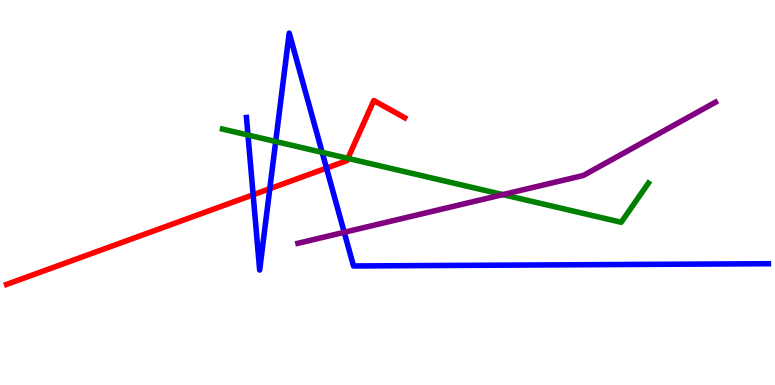[{'lines': ['blue', 'red'], 'intersections': [{'x': 3.27, 'y': 4.94}, {'x': 3.48, 'y': 5.1}, {'x': 4.21, 'y': 5.63}]}, {'lines': ['green', 'red'], 'intersections': [{'x': 4.49, 'y': 5.89}]}, {'lines': ['purple', 'red'], 'intersections': []}, {'lines': ['blue', 'green'], 'intersections': [{'x': 3.2, 'y': 6.49}, {'x': 3.56, 'y': 6.32}, {'x': 4.16, 'y': 6.04}]}, {'lines': ['blue', 'purple'], 'intersections': [{'x': 4.44, 'y': 3.97}]}, {'lines': ['green', 'purple'], 'intersections': [{'x': 6.49, 'y': 4.95}]}]